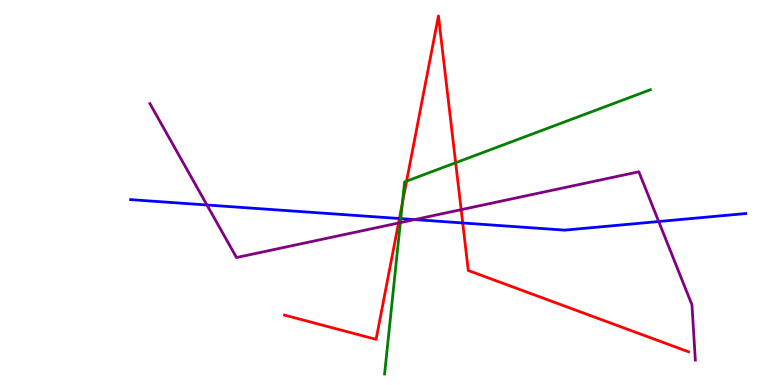[{'lines': ['blue', 'red'], 'intersections': [{'x': 5.15, 'y': 4.32}, {'x': 5.97, 'y': 4.21}]}, {'lines': ['green', 'red'], 'intersections': [{'x': 5.19, 'y': 4.73}, {'x': 5.25, 'y': 5.3}, {'x': 5.88, 'y': 5.77}]}, {'lines': ['purple', 'red'], 'intersections': [{'x': 5.14, 'y': 4.21}, {'x': 5.95, 'y': 4.55}]}, {'lines': ['blue', 'green'], 'intersections': [{'x': 5.17, 'y': 4.32}]}, {'lines': ['blue', 'purple'], 'intersections': [{'x': 2.67, 'y': 4.68}, {'x': 5.35, 'y': 4.3}, {'x': 8.5, 'y': 4.25}]}, {'lines': ['green', 'purple'], 'intersections': [{'x': 5.17, 'y': 4.22}]}]